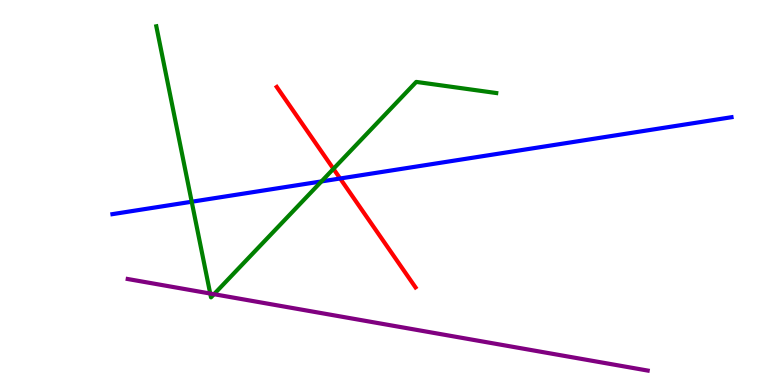[{'lines': ['blue', 'red'], 'intersections': [{'x': 4.39, 'y': 5.36}]}, {'lines': ['green', 'red'], 'intersections': [{'x': 4.3, 'y': 5.61}]}, {'lines': ['purple', 'red'], 'intersections': []}, {'lines': ['blue', 'green'], 'intersections': [{'x': 2.47, 'y': 4.76}, {'x': 4.15, 'y': 5.29}]}, {'lines': ['blue', 'purple'], 'intersections': []}, {'lines': ['green', 'purple'], 'intersections': [{'x': 2.71, 'y': 2.38}, {'x': 2.76, 'y': 2.36}]}]